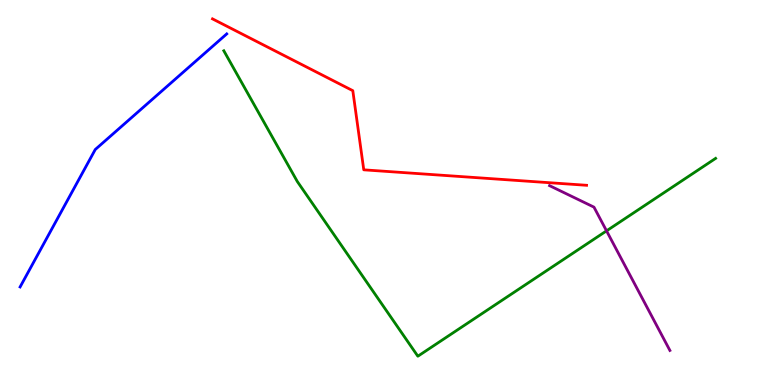[{'lines': ['blue', 'red'], 'intersections': []}, {'lines': ['green', 'red'], 'intersections': []}, {'lines': ['purple', 'red'], 'intersections': []}, {'lines': ['blue', 'green'], 'intersections': []}, {'lines': ['blue', 'purple'], 'intersections': []}, {'lines': ['green', 'purple'], 'intersections': [{'x': 7.83, 'y': 4.0}]}]